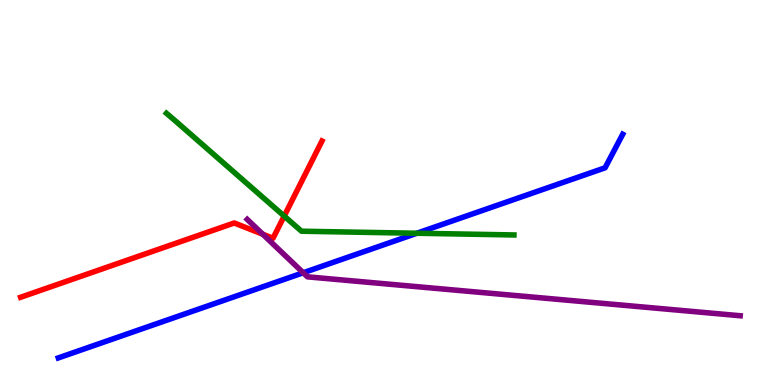[{'lines': ['blue', 'red'], 'intersections': []}, {'lines': ['green', 'red'], 'intersections': [{'x': 3.67, 'y': 4.39}]}, {'lines': ['purple', 'red'], 'intersections': [{'x': 3.39, 'y': 3.92}]}, {'lines': ['blue', 'green'], 'intersections': [{'x': 5.38, 'y': 3.94}]}, {'lines': ['blue', 'purple'], 'intersections': [{'x': 3.91, 'y': 2.92}]}, {'lines': ['green', 'purple'], 'intersections': []}]